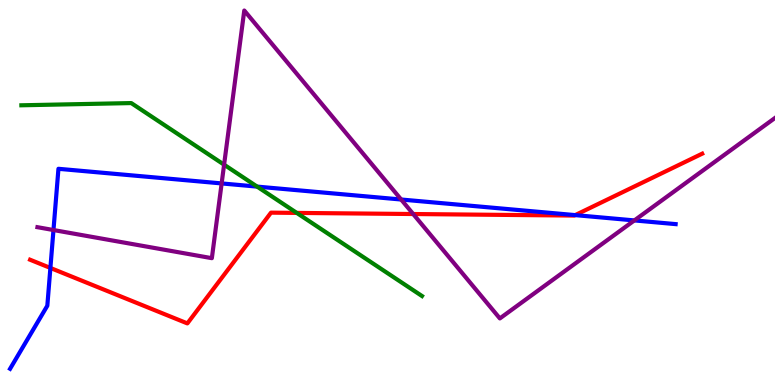[{'lines': ['blue', 'red'], 'intersections': [{'x': 0.65, 'y': 3.04}, {'x': 7.42, 'y': 4.41}]}, {'lines': ['green', 'red'], 'intersections': [{'x': 3.83, 'y': 4.47}]}, {'lines': ['purple', 'red'], 'intersections': [{'x': 5.33, 'y': 4.44}]}, {'lines': ['blue', 'green'], 'intersections': [{'x': 3.32, 'y': 5.15}]}, {'lines': ['blue', 'purple'], 'intersections': [{'x': 0.69, 'y': 4.03}, {'x': 2.86, 'y': 5.24}, {'x': 5.18, 'y': 4.82}, {'x': 8.19, 'y': 4.27}]}, {'lines': ['green', 'purple'], 'intersections': [{'x': 2.89, 'y': 5.72}]}]